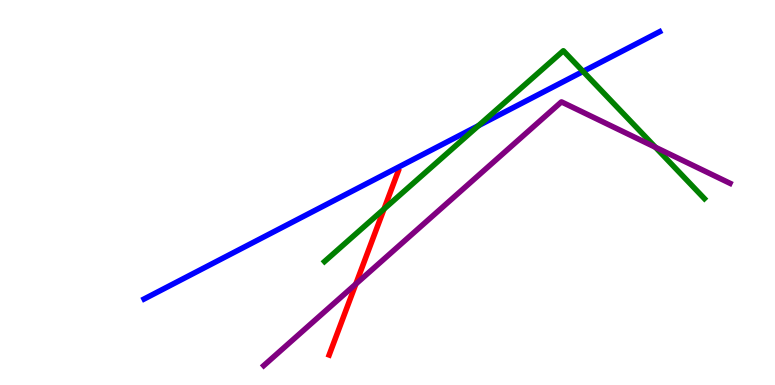[{'lines': ['blue', 'red'], 'intersections': []}, {'lines': ['green', 'red'], 'intersections': [{'x': 4.95, 'y': 4.57}]}, {'lines': ['purple', 'red'], 'intersections': [{'x': 4.59, 'y': 2.62}]}, {'lines': ['blue', 'green'], 'intersections': [{'x': 6.17, 'y': 6.74}, {'x': 7.52, 'y': 8.14}]}, {'lines': ['blue', 'purple'], 'intersections': []}, {'lines': ['green', 'purple'], 'intersections': [{'x': 8.46, 'y': 6.17}]}]